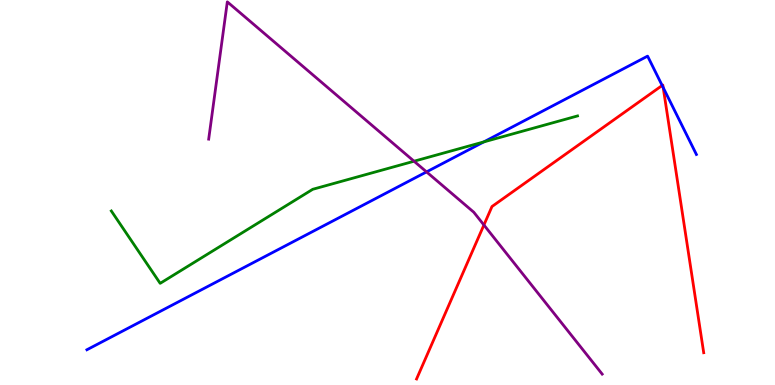[{'lines': ['blue', 'red'], 'intersections': [{'x': 8.54, 'y': 7.78}, {'x': 8.56, 'y': 7.73}]}, {'lines': ['green', 'red'], 'intersections': []}, {'lines': ['purple', 'red'], 'intersections': [{'x': 6.24, 'y': 4.16}]}, {'lines': ['blue', 'green'], 'intersections': [{'x': 6.24, 'y': 6.31}]}, {'lines': ['blue', 'purple'], 'intersections': [{'x': 5.5, 'y': 5.54}]}, {'lines': ['green', 'purple'], 'intersections': [{'x': 5.34, 'y': 5.81}]}]